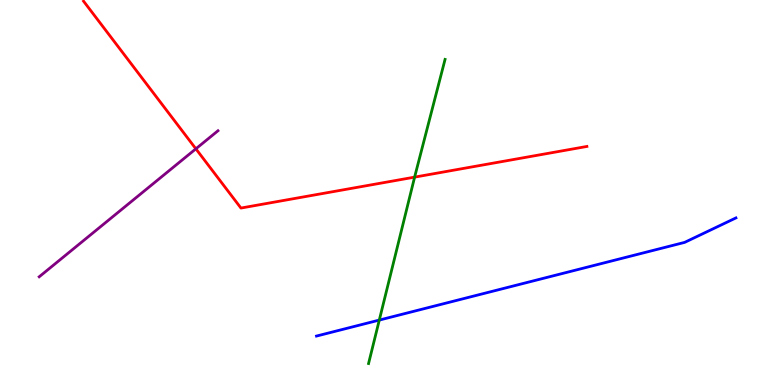[{'lines': ['blue', 'red'], 'intersections': []}, {'lines': ['green', 'red'], 'intersections': [{'x': 5.35, 'y': 5.4}]}, {'lines': ['purple', 'red'], 'intersections': [{'x': 2.53, 'y': 6.13}]}, {'lines': ['blue', 'green'], 'intersections': [{'x': 4.89, 'y': 1.69}]}, {'lines': ['blue', 'purple'], 'intersections': []}, {'lines': ['green', 'purple'], 'intersections': []}]